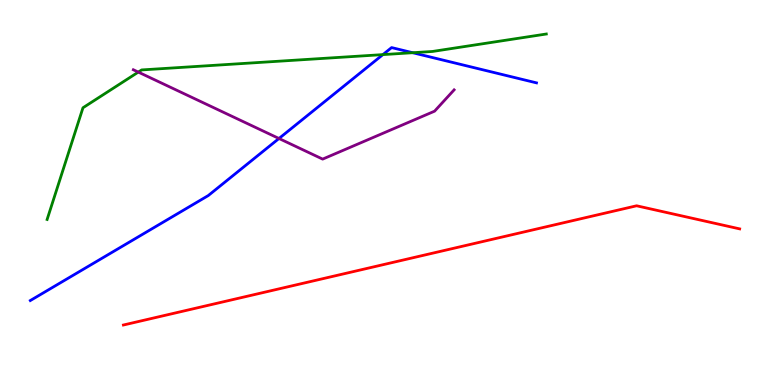[{'lines': ['blue', 'red'], 'intersections': []}, {'lines': ['green', 'red'], 'intersections': []}, {'lines': ['purple', 'red'], 'intersections': []}, {'lines': ['blue', 'green'], 'intersections': [{'x': 4.94, 'y': 8.58}, {'x': 5.33, 'y': 8.63}]}, {'lines': ['blue', 'purple'], 'intersections': [{'x': 3.6, 'y': 6.4}]}, {'lines': ['green', 'purple'], 'intersections': [{'x': 1.78, 'y': 8.13}]}]